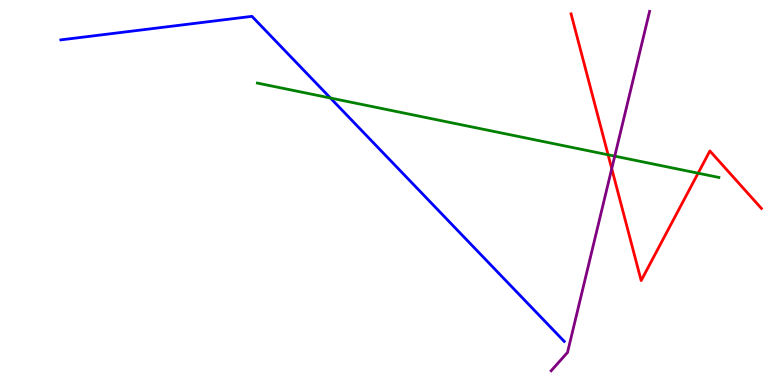[{'lines': ['blue', 'red'], 'intersections': []}, {'lines': ['green', 'red'], 'intersections': [{'x': 7.85, 'y': 5.98}, {'x': 9.01, 'y': 5.5}]}, {'lines': ['purple', 'red'], 'intersections': [{'x': 7.89, 'y': 5.62}]}, {'lines': ['blue', 'green'], 'intersections': [{'x': 4.26, 'y': 7.45}]}, {'lines': ['blue', 'purple'], 'intersections': []}, {'lines': ['green', 'purple'], 'intersections': [{'x': 7.93, 'y': 5.94}]}]